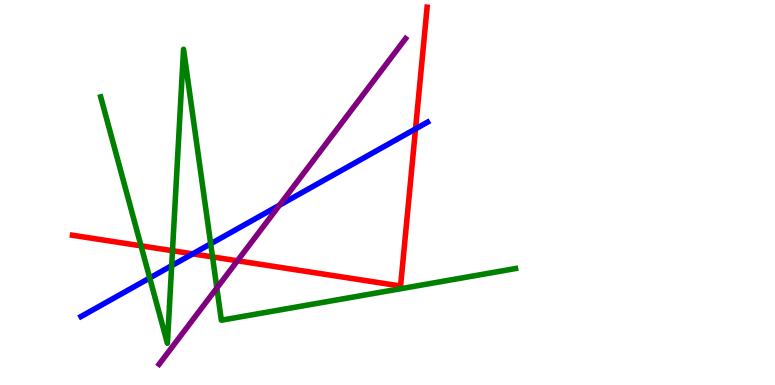[{'lines': ['blue', 'red'], 'intersections': [{'x': 2.49, 'y': 3.41}, {'x': 5.36, 'y': 6.65}]}, {'lines': ['green', 'red'], 'intersections': [{'x': 1.82, 'y': 3.61}, {'x': 2.23, 'y': 3.49}, {'x': 2.74, 'y': 3.33}]}, {'lines': ['purple', 'red'], 'intersections': [{'x': 3.06, 'y': 3.23}]}, {'lines': ['blue', 'green'], 'intersections': [{'x': 1.93, 'y': 2.78}, {'x': 2.22, 'y': 3.1}, {'x': 2.72, 'y': 3.67}]}, {'lines': ['blue', 'purple'], 'intersections': [{'x': 3.61, 'y': 4.67}]}, {'lines': ['green', 'purple'], 'intersections': [{'x': 2.8, 'y': 2.52}]}]